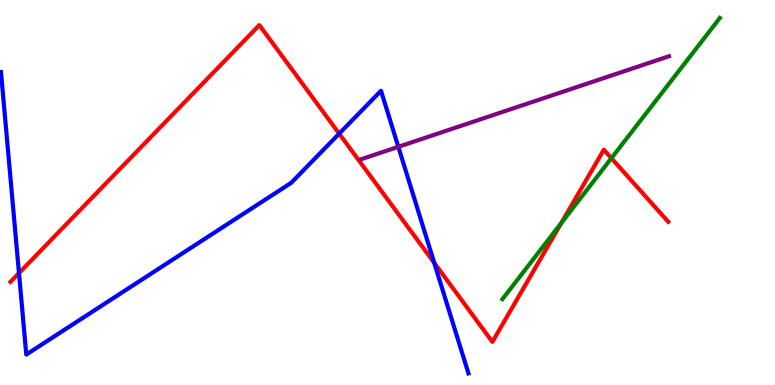[{'lines': ['blue', 'red'], 'intersections': [{'x': 0.245, 'y': 2.91}, {'x': 4.38, 'y': 6.53}, {'x': 5.6, 'y': 3.17}]}, {'lines': ['green', 'red'], 'intersections': [{'x': 7.24, 'y': 4.21}, {'x': 7.89, 'y': 5.89}]}, {'lines': ['purple', 'red'], 'intersections': []}, {'lines': ['blue', 'green'], 'intersections': []}, {'lines': ['blue', 'purple'], 'intersections': [{'x': 5.14, 'y': 6.19}]}, {'lines': ['green', 'purple'], 'intersections': []}]